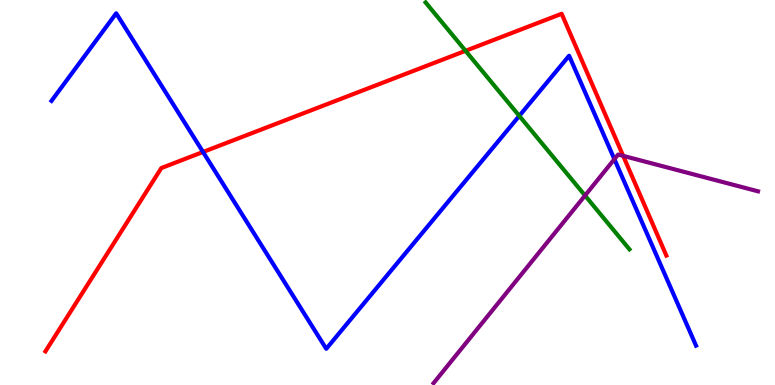[{'lines': ['blue', 'red'], 'intersections': [{'x': 2.62, 'y': 6.05}]}, {'lines': ['green', 'red'], 'intersections': [{'x': 6.01, 'y': 8.68}]}, {'lines': ['purple', 'red'], 'intersections': [{'x': 8.04, 'y': 5.95}]}, {'lines': ['blue', 'green'], 'intersections': [{'x': 6.7, 'y': 6.99}]}, {'lines': ['blue', 'purple'], 'intersections': [{'x': 7.93, 'y': 5.87}]}, {'lines': ['green', 'purple'], 'intersections': [{'x': 7.55, 'y': 4.92}]}]